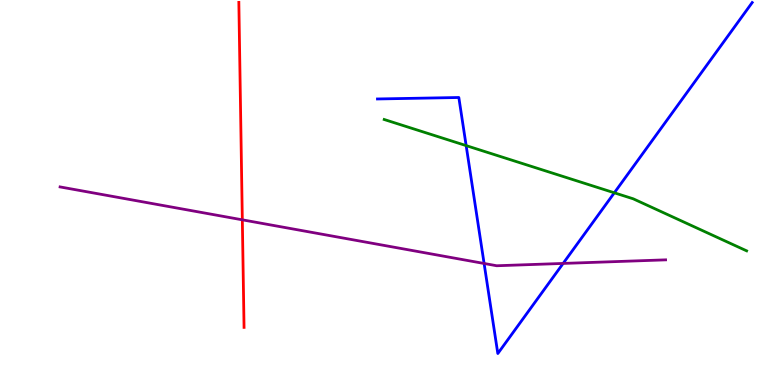[{'lines': ['blue', 'red'], 'intersections': []}, {'lines': ['green', 'red'], 'intersections': []}, {'lines': ['purple', 'red'], 'intersections': [{'x': 3.13, 'y': 4.29}]}, {'lines': ['blue', 'green'], 'intersections': [{'x': 6.01, 'y': 6.22}, {'x': 7.93, 'y': 4.99}]}, {'lines': ['blue', 'purple'], 'intersections': [{'x': 6.25, 'y': 3.16}, {'x': 7.27, 'y': 3.16}]}, {'lines': ['green', 'purple'], 'intersections': []}]